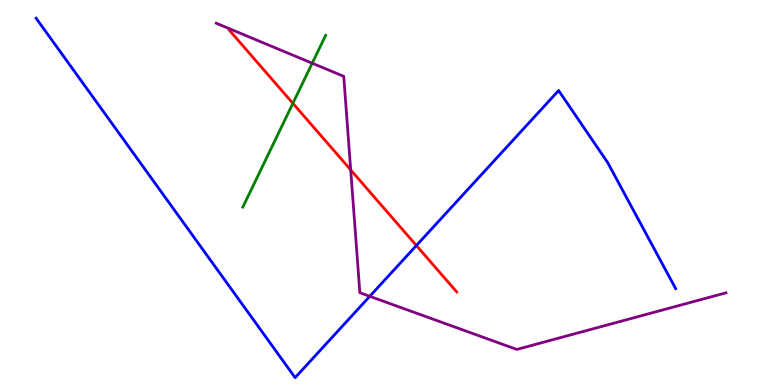[{'lines': ['blue', 'red'], 'intersections': [{'x': 5.37, 'y': 3.62}]}, {'lines': ['green', 'red'], 'intersections': [{'x': 3.78, 'y': 7.32}]}, {'lines': ['purple', 'red'], 'intersections': [{'x': 4.53, 'y': 5.59}]}, {'lines': ['blue', 'green'], 'intersections': []}, {'lines': ['blue', 'purple'], 'intersections': [{'x': 4.77, 'y': 2.3}]}, {'lines': ['green', 'purple'], 'intersections': [{'x': 4.03, 'y': 8.36}]}]